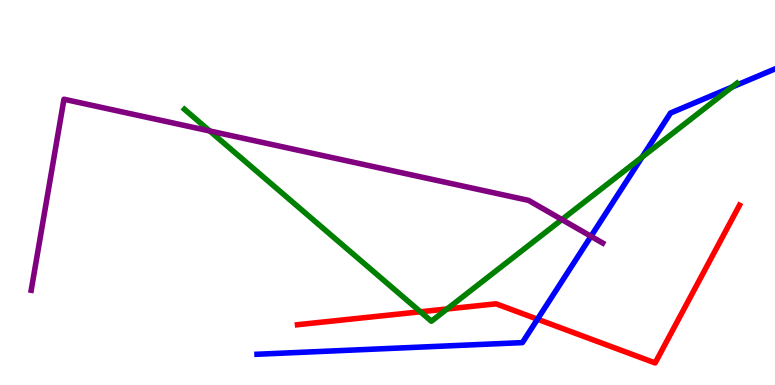[{'lines': ['blue', 'red'], 'intersections': [{'x': 6.94, 'y': 1.71}]}, {'lines': ['green', 'red'], 'intersections': [{'x': 5.42, 'y': 1.9}, {'x': 5.77, 'y': 1.97}]}, {'lines': ['purple', 'red'], 'intersections': []}, {'lines': ['blue', 'green'], 'intersections': [{'x': 8.28, 'y': 5.92}, {'x': 9.45, 'y': 7.74}]}, {'lines': ['blue', 'purple'], 'intersections': [{'x': 7.63, 'y': 3.86}]}, {'lines': ['green', 'purple'], 'intersections': [{'x': 2.71, 'y': 6.6}, {'x': 7.25, 'y': 4.3}]}]